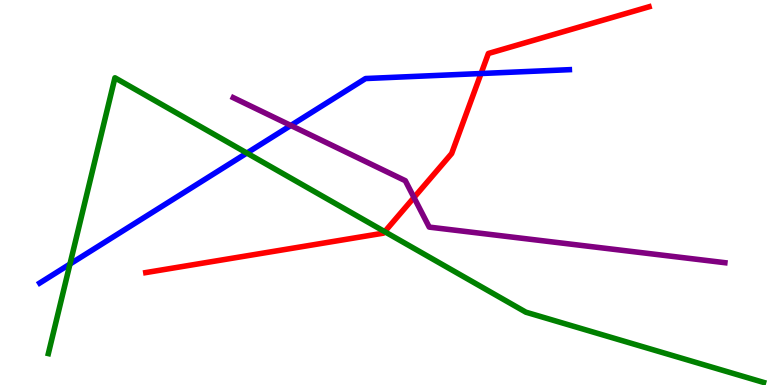[{'lines': ['blue', 'red'], 'intersections': [{'x': 6.21, 'y': 8.09}]}, {'lines': ['green', 'red'], 'intersections': [{'x': 4.96, 'y': 3.98}]}, {'lines': ['purple', 'red'], 'intersections': [{'x': 5.34, 'y': 4.87}]}, {'lines': ['blue', 'green'], 'intersections': [{'x': 0.903, 'y': 3.14}, {'x': 3.19, 'y': 6.02}]}, {'lines': ['blue', 'purple'], 'intersections': [{'x': 3.75, 'y': 6.74}]}, {'lines': ['green', 'purple'], 'intersections': []}]